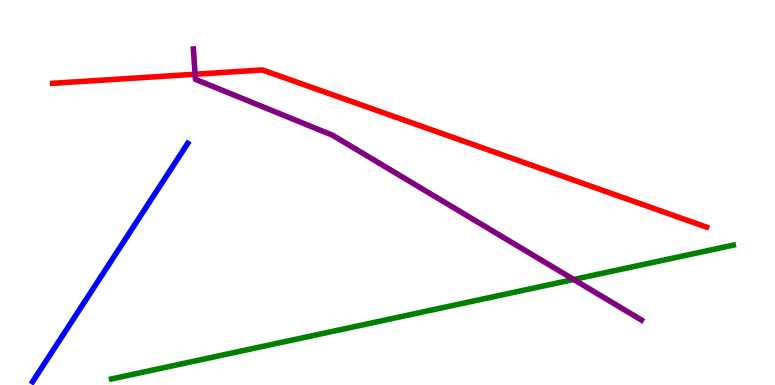[{'lines': ['blue', 'red'], 'intersections': []}, {'lines': ['green', 'red'], 'intersections': []}, {'lines': ['purple', 'red'], 'intersections': [{'x': 2.52, 'y': 8.07}]}, {'lines': ['blue', 'green'], 'intersections': []}, {'lines': ['blue', 'purple'], 'intersections': []}, {'lines': ['green', 'purple'], 'intersections': [{'x': 7.4, 'y': 2.74}]}]